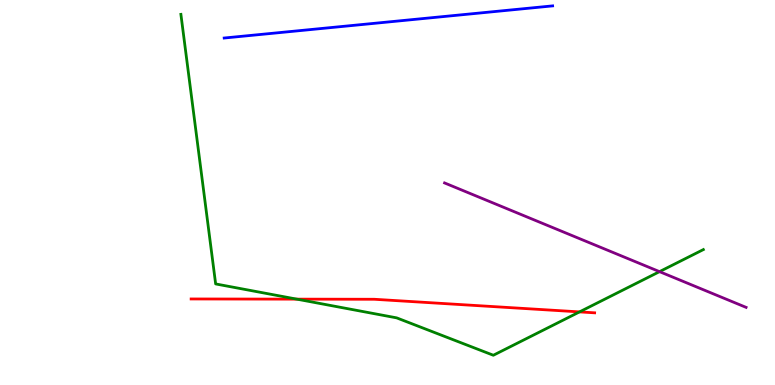[{'lines': ['blue', 'red'], 'intersections': []}, {'lines': ['green', 'red'], 'intersections': [{'x': 3.83, 'y': 2.23}, {'x': 7.48, 'y': 1.9}]}, {'lines': ['purple', 'red'], 'intersections': []}, {'lines': ['blue', 'green'], 'intersections': []}, {'lines': ['blue', 'purple'], 'intersections': []}, {'lines': ['green', 'purple'], 'intersections': [{'x': 8.51, 'y': 2.94}]}]